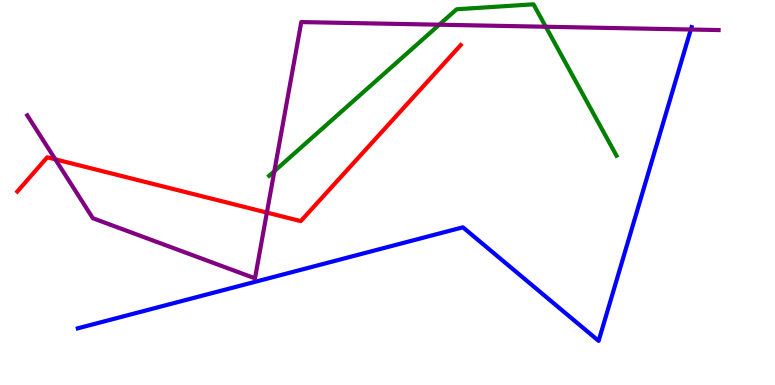[{'lines': ['blue', 'red'], 'intersections': []}, {'lines': ['green', 'red'], 'intersections': []}, {'lines': ['purple', 'red'], 'intersections': [{'x': 0.714, 'y': 5.86}, {'x': 3.44, 'y': 4.48}]}, {'lines': ['blue', 'green'], 'intersections': []}, {'lines': ['blue', 'purple'], 'intersections': [{'x': 8.91, 'y': 9.23}]}, {'lines': ['green', 'purple'], 'intersections': [{'x': 3.54, 'y': 5.55}, {'x': 5.67, 'y': 9.36}, {'x': 7.04, 'y': 9.31}]}]